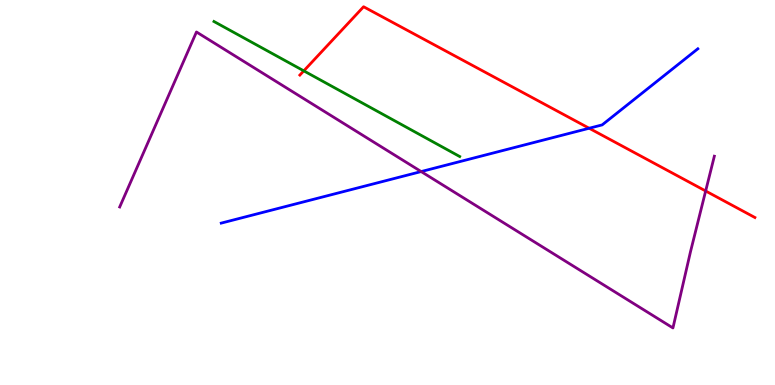[{'lines': ['blue', 'red'], 'intersections': [{'x': 7.6, 'y': 6.67}]}, {'lines': ['green', 'red'], 'intersections': [{'x': 3.92, 'y': 8.16}]}, {'lines': ['purple', 'red'], 'intersections': [{'x': 9.11, 'y': 5.04}]}, {'lines': ['blue', 'green'], 'intersections': []}, {'lines': ['blue', 'purple'], 'intersections': [{'x': 5.43, 'y': 5.54}]}, {'lines': ['green', 'purple'], 'intersections': []}]